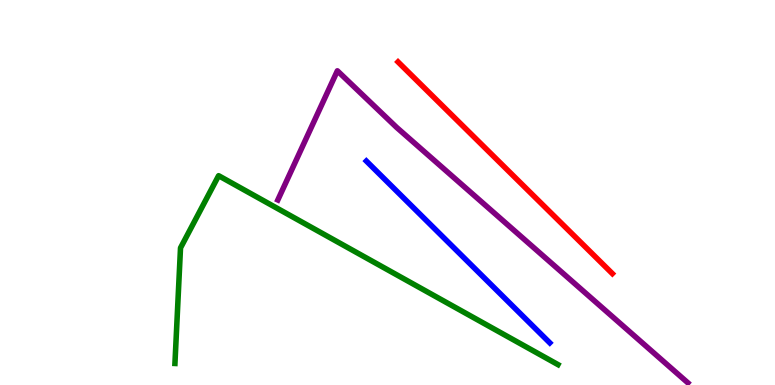[{'lines': ['blue', 'red'], 'intersections': []}, {'lines': ['green', 'red'], 'intersections': []}, {'lines': ['purple', 'red'], 'intersections': []}, {'lines': ['blue', 'green'], 'intersections': []}, {'lines': ['blue', 'purple'], 'intersections': []}, {'lines': ['green', 'purple'], 'intersections': []}]